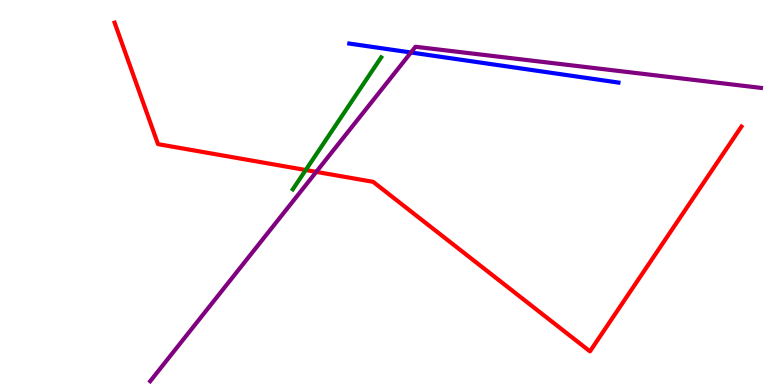[{'lines': ['blue', 'red'], 'intersections': []}, {'lines': ['green', 'red'], 'intersections': [{'x': 3.94, 'y': 5.58}]}, {'lines': ['purple', 'red'], 'intersections': [{'x': 4.08, 'y': 5.54}]}, {'lines': ['blue', 'green'], 'intersections': []}, {'lines': ['blue', 'purple'], 'intersections': [{'x': 5.3, 'y': 8.64}]}, {'lines': ['green', 'purple'], 'intersections': []}]